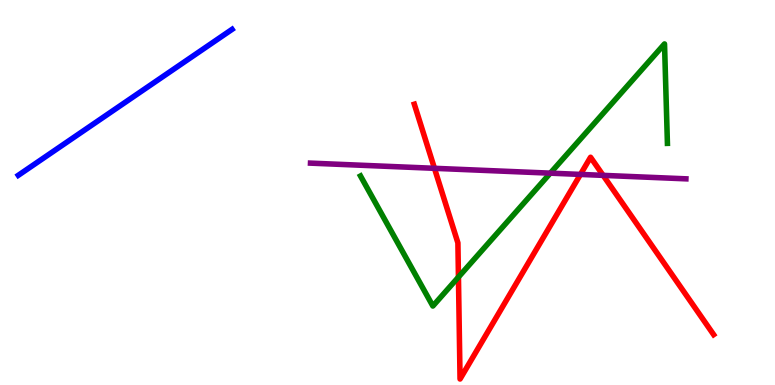[{'lines': ['blue', 'red'], 'intersections': []}, {'lines': ['green', 'red'], 'intersections': [{'x': 5.92, 'y': 2.8}]}, {'lines': ['purple', 'red'], 'intersections': [{'x': 5.61, 'y': 5.63}, {'x': 7.49, 'y': 5.47}, {'x': 7.78, 'y': 5.44}]}, {'lines': ['blue', 'green'], 'intersections': []}, {'lines': ['blue', 'purple'], 'intersections': []}, {'lines': ['green', 'purple'], 'intersections': [{'x': 7.1, 'y': 5.5}]}]